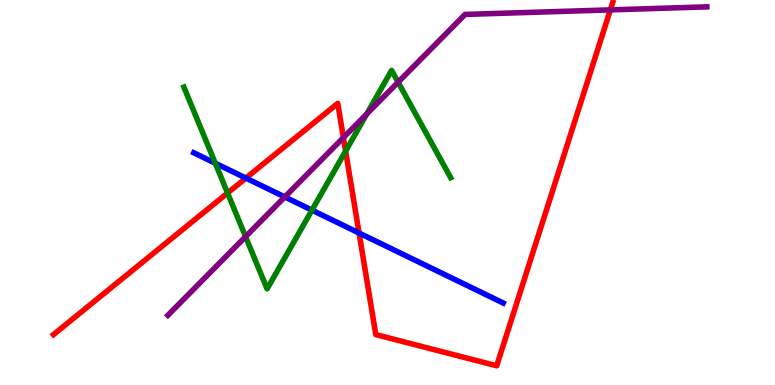[{'lines': ['blue', 'red'], 'intersections': [{'x': 3.17, 'y': 5.37}, {'x': 4.63, 'y': 3.95}]}, {'lines': ['green', 'red'], 'intersections': [{'x': 2.94, 'y': 4.99}, {'x': 4.46, 'y': 6.08}]}, {'lines': ['purple', 'red'], 'intersections': [{'x': 4.43, 'y': 6.43}, {'x': 7.88, 'y': 9.74}]}, {'lines': ['blue', 'green'], 'intersections': [{'x': 2.78, 'y': 5.76}, {'x': 4.03, 'y': 4.54}]}, {'lines': ['blue', 'purple'], 'intersections': [{'x': 3.67, 'y': 4.88}]}, {'lines': ['green', 'purple'], 'intersections': [{'x': 3.17, 'y': 3.85}, {'x': 4.73, 'y': 7.04}, {'x': 5.14, 'y': 7.86}]}]